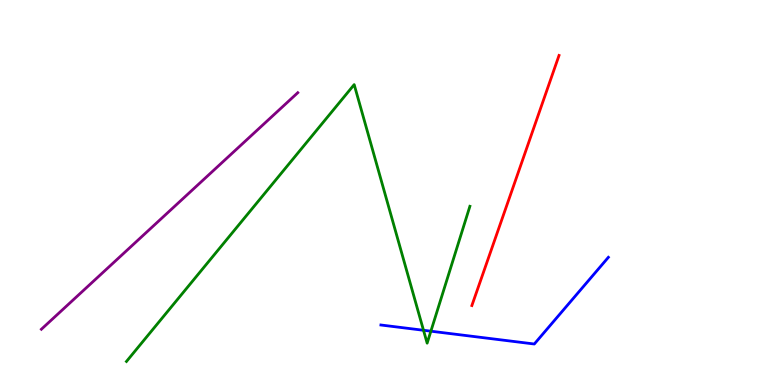[{'lines': ['blue', 'red'], 'intersections': []}, {'lines': ['green', 'red'], 'intersections': []}, {'lines': ['purple', 'red'], 'intersections': []}, {'lines': ['blue', 'green'], 'intersections': [{'x': 5.46, 'y': 1.42}, {'x': 5.56, 'y': 1.4}]}, {'lines': ['blue', 'purple'], 'intersections': []}, {'lines': ['green', 'purple'], 'intersections': []}]